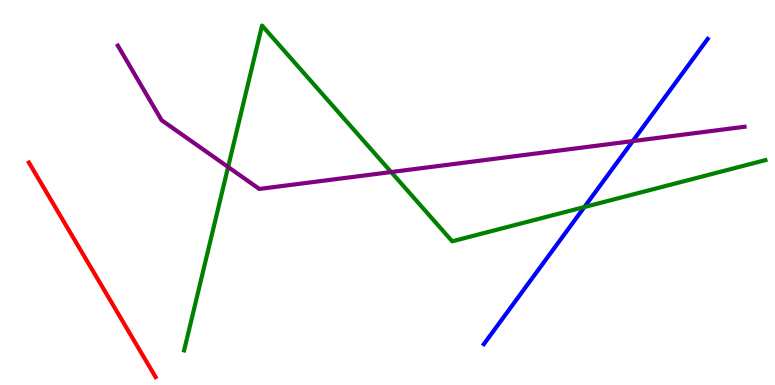[{'lines': ['blue', 'red'], 'intersections': []}, {'lines': ['green', 'red'], 'intersections': []}, {'lines': ['purple', 'red'], 'intersections': []}, {'lines': ['blue', 'green'], 'intersections': [{'x': 7.54, 'y': 4.62}]}, {'lines': ['blue', 'purple'], 'intersections': [{'x': 8.16, 'y': 6.34}]}, {'lines': ['green', 'purple'], 'intersections': [{'x': 2.94, 'y': 5.66}, {'x': 5.05, 'y': 5.53}]}]